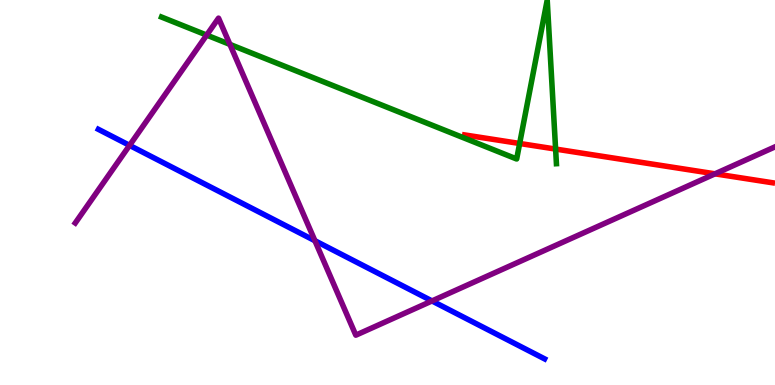[{'lines': ['blue', 'red'], 'intersections': []}, {'lines': ['green', 'red'], 'intersections': [{'x': 6.71, 'y': 6.27}, {'x': 7.17, 'y': 6.13}]}, {'lines': ['purple', 'red'], 'intersections': [{'x': 9.23, 'y': 5.49}]}, {'lines': ['blue', 'green'], 'intersections': []}, {'lines': ['blue', 'purple'], 'intersections': [{'x': 1.67, 'y': 6.22}, {'x': 4.06, 'y': 3.75}, {'x': 5.57, 'y': 2.18}]}, {'lines': ['green', 'purple'], 'intersections': [{'x': 2.67, 'y': 9.09}, {'x': 2.97, 'y': 8.85}]}]